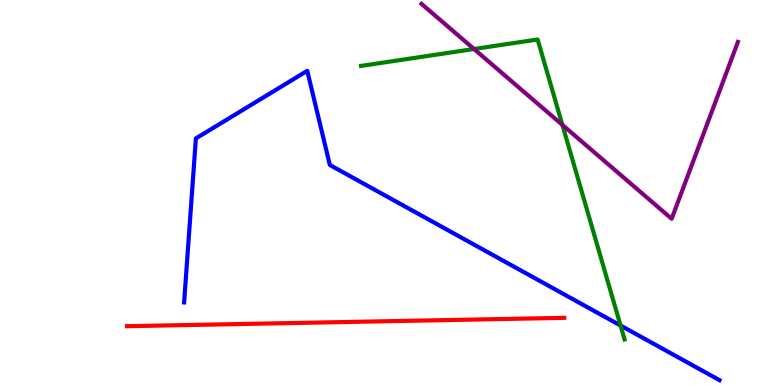[{'lines': ['blue', 'red'], 'intersections': []}, {'lines': ['green', 'red'], 'intersections': []}, {'lines': ['purple', 'red'], 'intersections': []}, {'lines': ['blue', 'green'], 'intersections': [{'x': 8.01, 'y': 1.55}]}, {'lines': ['blue', 'purple'], 'intersections': []}, {'lines': ['green', 'purple'], 'intersections': [{'x': 6.12, 'y': 8.73}, {'x': 7.26, 'y': 6.76}]}]